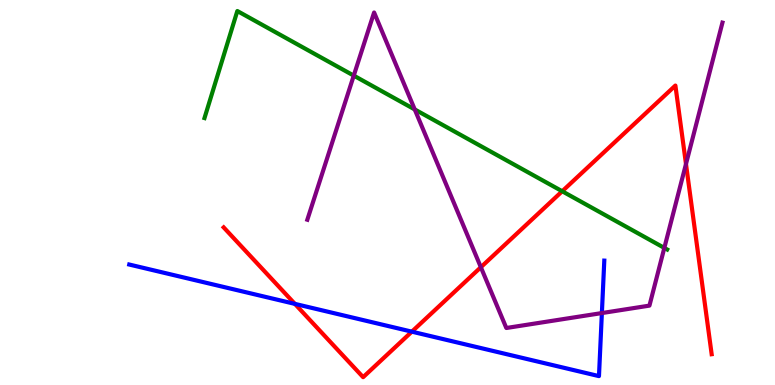[{'lines': ['blue', 'red'], 'intersections': [{'x': 3.8, 'y': 2.11}, {'x': 5.31, 'y': 1.39}]}, {'lines': ['green', 'red'], 'intersections': [{'x': 7.25, 'y': 5.03}]}, {'lines': ['purple', 'red'], 'intersections': [{'x': 6.2, 'y': 3.06}, {'x': 8.85, 'y': 5.74}]}, {'lines': ['blue', 'green'], 'intersections': []}, {'lines': ['blue', 'purple'], 'intersections': [{'x': 7.77, 'y': 1.87}]}, {'lines': ['green', 'purple'], 'intersections': [{'x': 4.56, 'y': 8.04}, {'x': 5.35, 'y': 7.16}, {'x': 8.57, 'y': 3.56}]}]